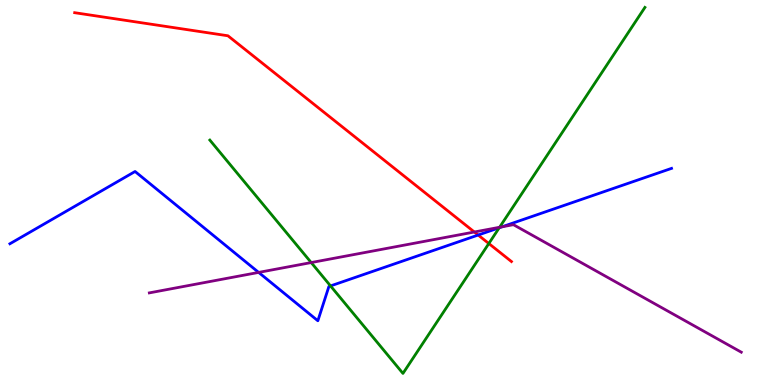[{'lines': ['blue', 'red'], 'intersections': [{'x': 6.17, 'y': 3.9}]}, {'lines': ['green', 'red'], 'intersections': [{'x': 6.31, 'y': 3.67}]}, {'lines': ['purple', 'red'], 'intersections': [{'x': 6.12, 'y': 3.97}]}, {'lines': ['blue', 'green'], 'intersections': [{'x': 4.27, 'y': 2.57}, {'x': 6.44, 'y': 4.08}]}, {'lines': ['blue', 'purple'], 'intersections': [{'x': 3.34, 'y': 2.92}, {'x': 6.48, 'y': 4.11}]}, {'lines': ['green', 'purple'], 'intersections': [{'x': 4.02, 'y': 3.18}, {'x': 6.45, 'y': 4.1}]}]